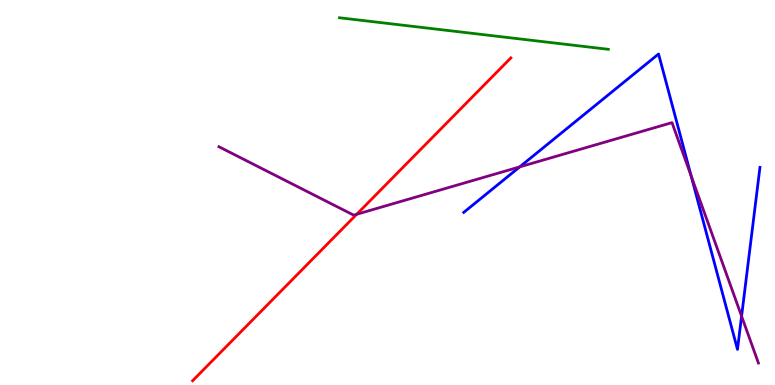[{'lines': ['blue', 'red'], 'intersections': []}, {'lines': ['green', 'red'], 'intersections': []}, {'lines': ['purple', 'red'], 'intersections': [{'x': 4.6, 'y': 4.43}]}, {'lines': ['blue', 'green'], 'intersections': []}, {'lines': ['blue', 'purple'], 'intersections': [{'x': 6.71, 'y': 5.67}, {'x': 8.92, 'y': 5.44}, {'x': 9.57, 'y': 1.79}]}, {'lines': ['green', 'purple'], 'intersections': []}]